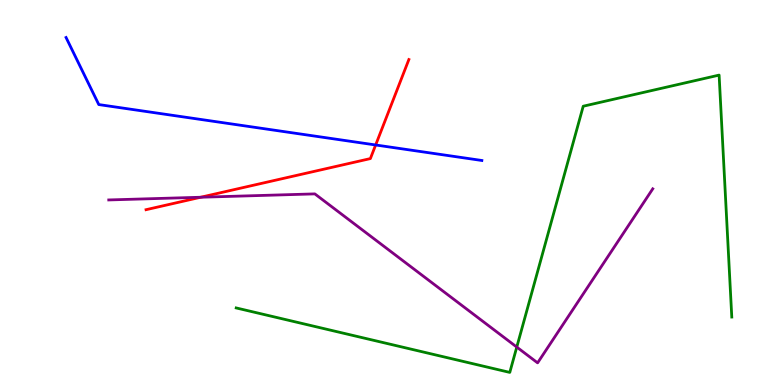[{'lines': ['blue', 'red'], 'intersections': [{'x': 4.85, 'y': 6.23}]}, {'lines': ['green', 'red'], 'intersections': []}, {'lines': ['purple', 'red'], 'intersections': [{'x': 2.59, 'y': 4.88}]}, {'lines': ['blue', 'green'], 'intersections': []}, {'lines': ['blue', 'purple'], 'intersections': []}, {'lines': ['green', 'purple'], 'intersections': [{'x': 6.67, 'y': 0.985}]}]